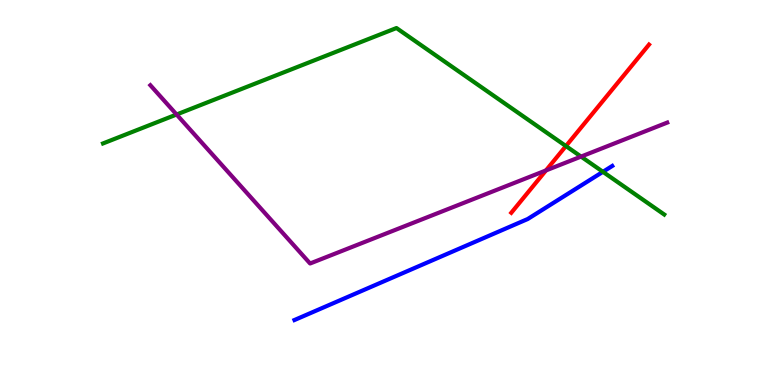[{'lines': ['blue', 'red'], 'intersections': []}, {'lines': ['green', 'red'], 'intersections': [{'x': 7.3, 'y': 6.21}]}, {'lines': ['purple', 'red'], 'intersections': [{'x': 7.04, 'y': 5.57}]}, {'lines': ['blue', 'green'], 'intersections': [{'x': 7.78, 'y': 5.54}]}, {'lines': ['blue', 'purple'], 'intersections': []}, {'lines': ['green', 'purple'], 'intersections': [{'x': 2.28, 'y': 7.03}, {'x': 7.5, 'y': 5.93}]}]